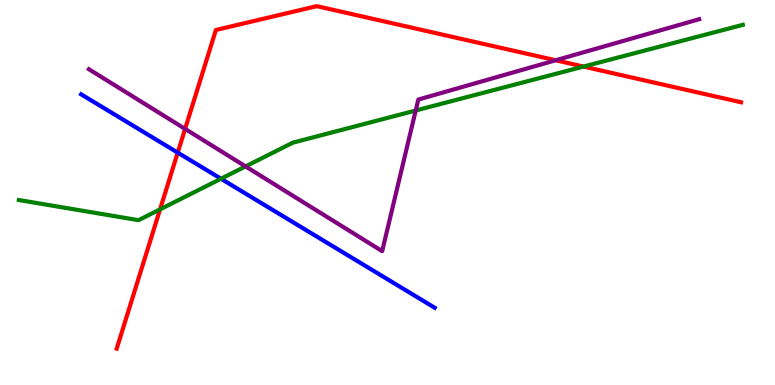[{'lines': ['blue', 'red'], 'intersections': [{'x': 2.29, 'y': 6.04}]}, {'lines': ['green', 'red'], 'intersections': [{'x': 2.07, 'y': 4.56}, {'x': 7.53, 'y': 8.27}]}, {'lines': ['purple', 'red'], 'intersections': [{'x': 2.39, 'y': 6.65}, {'x': 7.17, 'y': 8.43}]}, {'lines': ['blue', 'green'], 'intersections': [{'x': 2.85, 'y': 5.36}]}, {'lines': ['blue', 'purple'], 'intersections': []}, {'lines': ['green', 'purple'], 'intersections': [{'x': 3.17, 'y': 5.68}, {'x': 5.36, 'y': 7.13}]}]